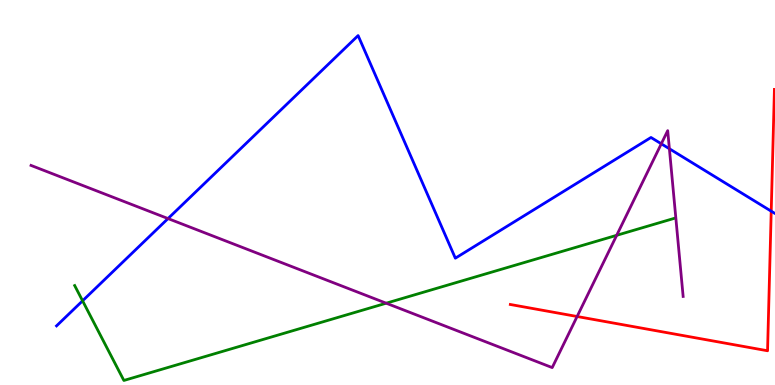[{'lines': ['blue', 'red'], 'intersections': [{'x': 9.95, 'y': 4.51}]}, {'lines': ['green', 'red'], 'intersections': []}, {'lines': ['purple', 'red'], 'intersections': [{'x': 7.45, 'y': 1.78}]}, {'lines': ['blue', 'green'], 'intersections': [{'x': 1.07, 'y': 2.19}]}, {'lines': ['blue', 'purple'], 'intersections': [{'x': 2.17, 'y': 4.32}, {'x': 8.53, 'y': 6.26}, {'x': 8.64, 'y': 6.14}]}, {'lines': ['green', 'purple'], 'intersections': [{'x': 4.98, 'y': 2.12}, {'x': 7.96, 'y': 3.89}]}]